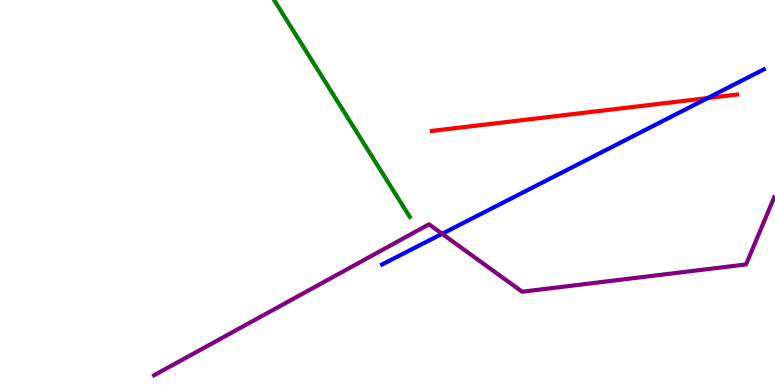[{'lines': ['blue', 'red'], 'intersections': [{'x': 9.13, 'y': 7.45}]}, {'lines': ['green', 'red'], 'intersections': []}, {'lines': ['purple', 'red'], 'intersections': []}, {'lines': ['blue', 'green'], 'intersections': []}, {'lines': ['blue', 'purple'], 'intersections': [{'x': 5.7, 'y': 3.93}]}, {'lines': ['green', 'purple'], 'intersections': []}]